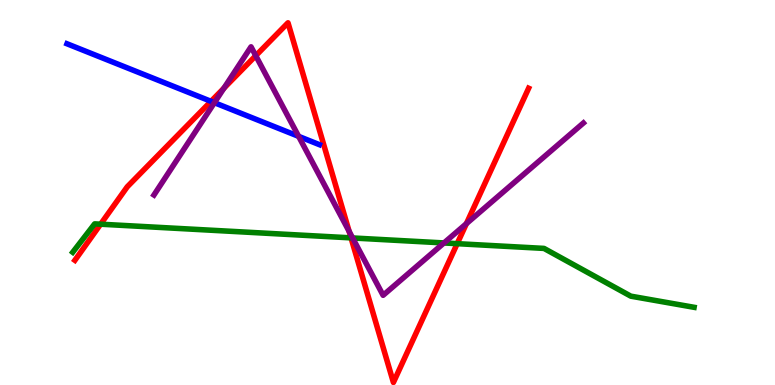[{'lines': ['blue', 'red'], 'intersections': [{'x': 2.72, 'y': 7.37}]}, {'lines': ['green', 'red'], 'intersections': [{'x': 1.3, 'y': 4.18}, {'x': 4.53, 'y': 3.82}, {'x': 5.9, 'y': 3.67}]}, {'lines': ['purple', 'red'], 'intersections': [{'x': 2.89, 'y': 7.71}, {'x': 3.3, 'y': 8.55}, {'x': 4.51, 'y': 3.99}, {'x': 6.02, 'y': 4.19}]}, {'lines': ['blue', 'green'], 'intersections': []}, {'lines': ['blue', 'purple'], 'intersections': [{'x': 2.77, 'y': 7.33}, {'x': 3.85, 'y': 6.46}]}, {'lines': ['green', 'purple'], 'intersections': [{'x': 4.55, 'y': 3.82}, {'x': 5.73, 'y': 3.69}]}]